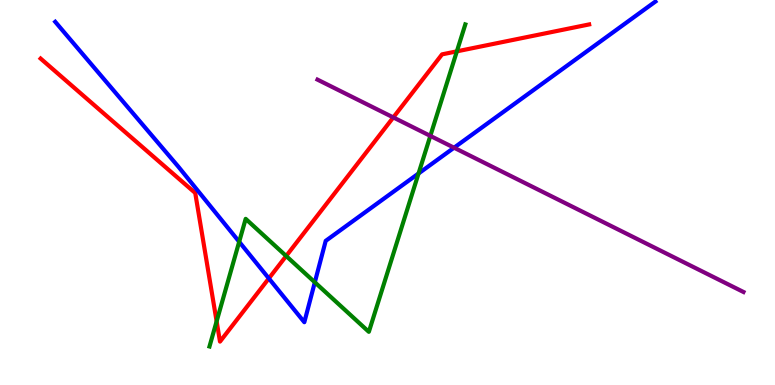[{'lines': ['blue', 'red'], 'intersections': [{'x': 3.47, 'y': 2.77}]}, {'lines': ['green', 'red'], 'intersections': [{'x': 2.8, 'y': 1.65}, {'x': 3.69, 'y': 3.35}, {'x': 5.9, 'y': 8.67}]}, {'lines': ['purple', 'red'], 'intersections': [{'x': 5.07, 'y': 6.95}]}, {'lines': ['blue', 'green'], 'intersections': [{'x': 3.09, 'y': 3.72}, {'x': 4.06, 'y': 2.67}, {'x': 5.4, 'y': 5.49}]}, {'lines': ['blue', 'purple'], 'intersections': [{'x': 5.86, 'y': 6.16}]}, {'lines': ['green', 'purple'], 'intersections': [{'x': 5.55, 'y': 6.47}]}]